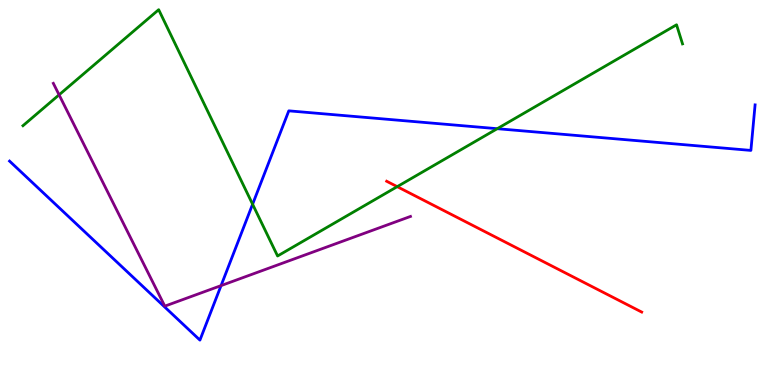[{'lines': ['blue', 'red'], 'intersections': []}, {'lines': ['green', 'red'], 'intersections': [{'x': 5.13, 'y': 5.15}]}, {'lines': ['purple', 'red'], 'intersections': []}, {'lines': ['blue', 'green'], 'intersections': [{'x': 3.26, 'y': 4.7}, {'x': 6.42, 'y': 6.66}]}, {'lines': ['blue', 'purple'], 'intersections': [{'x': 2.85, 'y': 2.58}]}, {'lines': ['green', 'purple'], 'intersections': [{'x': 0.762, 'y': 7.54}]}]